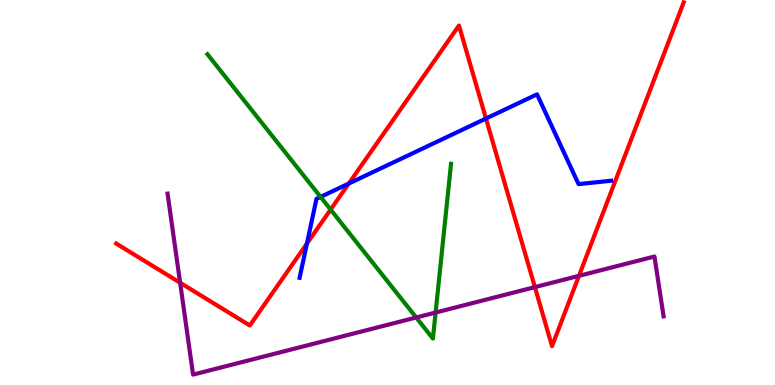[{'lines': ['blue', 'red'], 'intersections': [{'x': 3.96, 'y': 3.67}, {'x': 4.5, 'y': 5.23}, {'x': 6.27, 'y': 6.92}]}, {'lines': ['green', 'red'], 'intersections': [{'x': 4.27, 'y': 4.56}]}, {'lines': ['purple', 'red'], 'intersections': [{'x': 2.32, 'y': 2.66}, {'x': 6.9, 'y': 2.54}, {'x': 7.47, 'y': 2.84}]}, {'lines': ['blue', 'green'], 'intersections': [{'x': 4.14, 'y': 4.89}]}, {'lines': ['blue', 'purple'], 'intersections': []}, {'lines': ['green', 'purple'], 'intersections': [{'x': 5.37, 'y': 1.75}, {'x': 5.62, 'y': 1.88}]}]